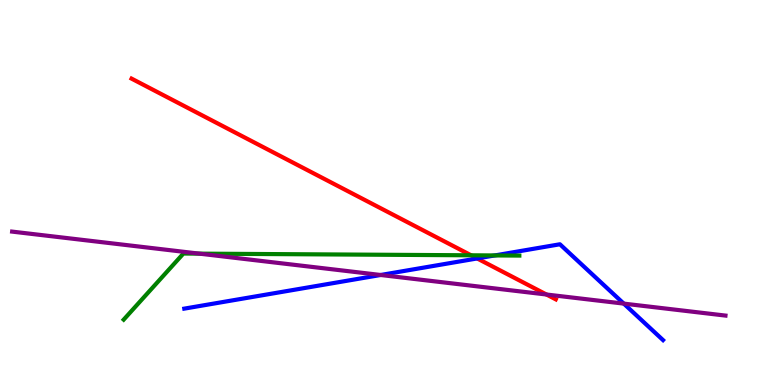[{'lines': ['blue', 'red'], 'intersections': [{'x': 6.16, 'y': 3.29}]}, {'lines': ['green', 'red'], 'intersections': [{'x': 6.08, 'y': 3.37}]}, {'lines': ['purple', 'red'], 'intersections': [{'x': 7.05, 'y': 2.35}]}, {'lines': ['blue', 'green'], 'intersections': [{'x': 6.38, 'y': 3.37}]}, {'lines': ['blue', 'purple'], 'intersections': [{'x': 4.91, 'y': 2.86}, {'x': 8.05, 'y': 2.11}]}, {'lines': ['green', 'purple'], 'intersections': [{'x': 2.57, 'y': 3.41}]}]